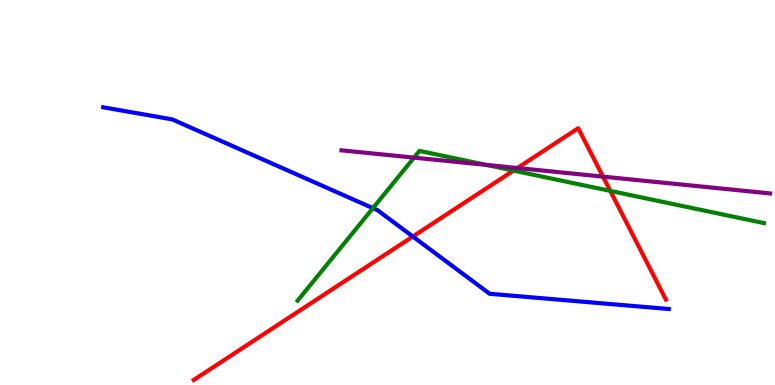[{'lines': ['blue', 'red'], 'intersections': [{'x': 5.33, 'y': 3.86}]}, {'lines': ['green', 'red'], 'intersections': [{'x': 6.63, 'y': 5.57}, {'x': 7.87, 'y': 5.04}]}, {'lines': ['purple', 'red'], 'intersections': [{'x': 6.68, 'y': 5.64}, {'x': 7.78, 'y': 5.41}]}, {'lines': ['blue', 'green'], 'intersections': [{'x': 4.81, 'y': 4.59}]}, {'lines': ['blue', 'purple'], 'intersections': []}, {'lines': ['green', 'purple'], 'intersections': [{'x': 5.34, 'y': 5.91}, {'x': 6.27, 'y': 5.72}]}]